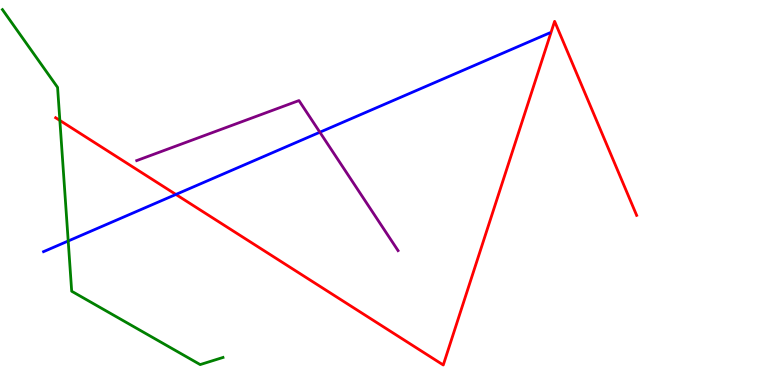[{'lines': ['blue', 'red'], 'intersections': [{'x': 2.27, 'y': 4.95}]}, {'lines': ['green', 'red'], 'intersections': [{'x': 0.772, 'y': 6.87}]}, {'lines': ['purple', 'red'], 'intersections': []}, {'lines': ['blue', 'green'], 'intersections': [{'x': 0.88, 'y': 3.74}]}, {'lines': ['blue', 'purple'], 'intersections': [{'x': 4.13, 'y': 6.57}]}, {'lines': ['green', 'purple'], 'intersections': []}]